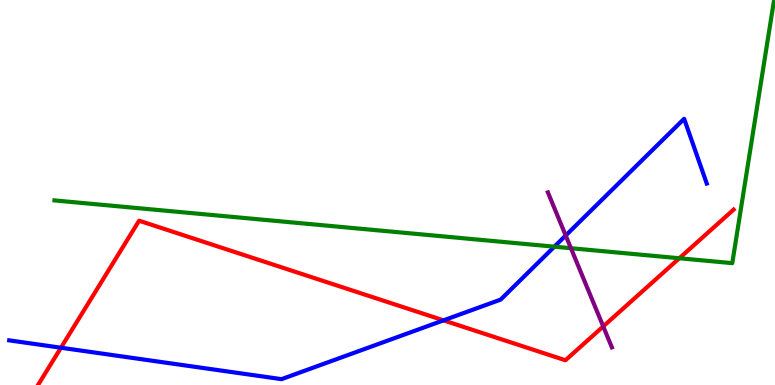[{'lines': ['blue', 'red'], 'intersections': [{'x': 0.787, 'y': 0.968}, {'x': 5.72, 'y': 1.68}]}, {'lines': ['green', 'red'], 'intersections': [{'x': 8.77, 'y': 3.29}]}, {'lines': ['purple', 'red'], 'intersections': [{'x': 7.78, 'y': 1.52}]}, {'lines': ['blue', 'green'], 'intersections': [{'x': 7.15, 'y': 3.59}]}, {'lines': ['blue', 'purple'], 'intersections': [{'x': 7.3, 'y': 3.88}]}, {'lines': ['green', 'purple'], 'intersections': [{'x': 7.37, 'y': 3.55}]}]